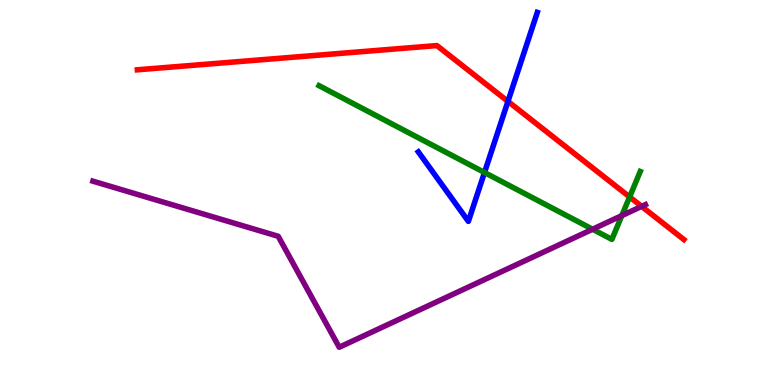[{'lines': ['blue', 'red'], 'intersections': [{'x': 6.55, 'y': 7.37}]}, {'lines': ['green', 'red'], 'intersections': [{'x': 8.12, 'y': 4.88}]}, {'lines': ['purple', 'red'], 'intersections': [{'x': 8.28, 'y': 4.64}]}, {'lines': ['blue', 'green'], 'intersections': [{'x': 6.25, 'y': 5.52}]}, {'lines': ['blue', 'purple'], 'intersections': []}, {'lines': ['green', 'purple'], 'intersections': [{'x': 7.65, 'y': 4.05}, {'x': 8.02, 'y': 4.4}]}]